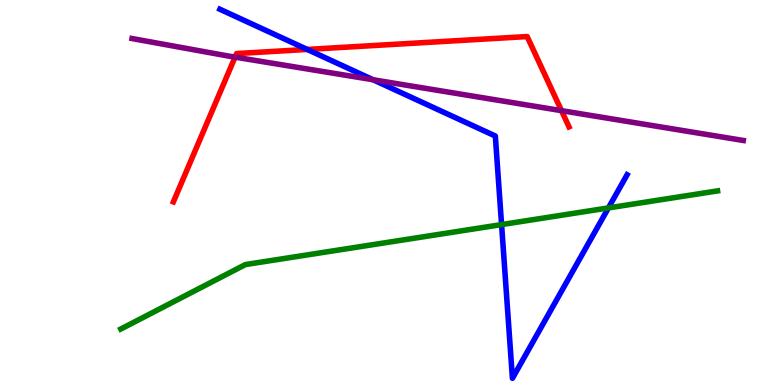[{'lines': ['blue', 'red'], 'intersections': [{'x': 3.96, 'y': 8.72}]}, {'lines': ['green', 'red'], 'intersections': []}, {'lines': ['purple', 'red'], 'intersections': [{'x': 3.03, 'y': 8.52}, {'x': 7.25, 'y': 7.13}]}, {'lines': ['blue', 'green'], 'intersections': [{'x': 6.47, 'y': 4.17}, {'x': 7.85, 'y': 4.6}]}, {'lines': ['blue', 'purple'], 'intersections': [{'x': 4.81, 'y': 7.93}]}, {'lines': ['green', 'purple'], 'intersections': []}]